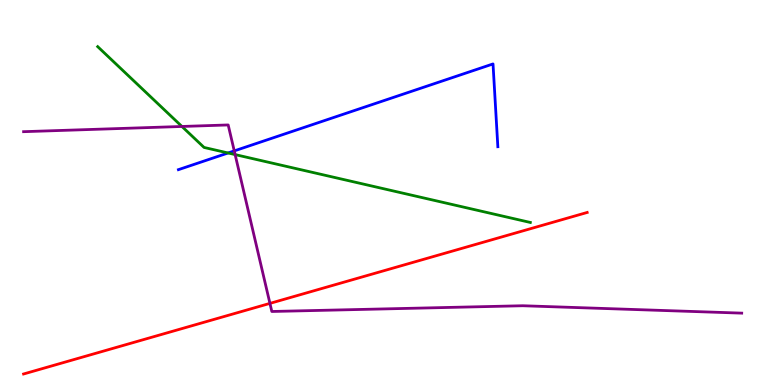[{'lines': ['blue', 'red'], 'intersections': []}, {'lines': ['green', 'red'], 'intersections': []}, {'lines': ['purple', 'red'], 'intersections': [{'x': 3.48, 'y': 2.12}]}, {'lines': ['blue', 'green'], 'intersections': [{'x': 2.94, 'y': 6.03}]}, {'lines': ['blue', 'purple'], 'intersections': [{'x': 3.02, 'y': 6.08}]}, {'lines': ['green', 'purple'], 'intersections': [{'x': 2.35, 'y': 6.72}, {'x': 3.03, 'y': 5.98}]}]